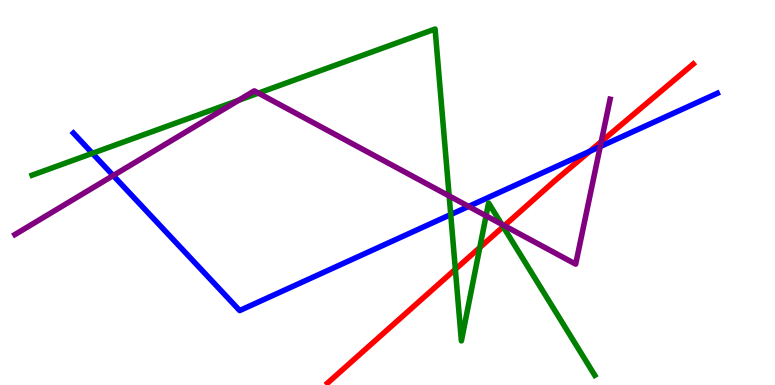[{'lines': ['blue', 'red'], 'intersections': [{'x': 7.61, 'y': 6.07}]}, {'lines': ['green', 'red'], 'intersections': [{'x': 5.88, 'y': 3.01}, {'x': 6.19, 'y': 3.57}, {'x': 6.49, 'y': 4.11}]}, {'lines': ['purple', 'red'], 'intersections': [{'x': 6.51, 'y': 4.14}, {'x': 7.76, 'y': 6.32}]}, {'lines': ['blue', 'green'], 'intersections': [{'x': 1.19, 'y': 6.02}, {'x': 5.82, 'y': 4.43}]}, {'lines': ['blue', 'purple'], 'intersections': [{'x': 1.46, 'y': 5.44}, {'x': 6.05, 'y': 4.64}, {'x': 7.74, 'y': 6.19}]}, {'lines': ['green', 'purple'], 'intersections': [{'x': 3.08, 'y': 7.39}, {'x': 3.33, 'y': 7.58}, {'x': 5.8, 'y': 4.91}, {'x': 6.27, 'y': 4.39}, {'x': 6.47, 'y': 4.18}]}]